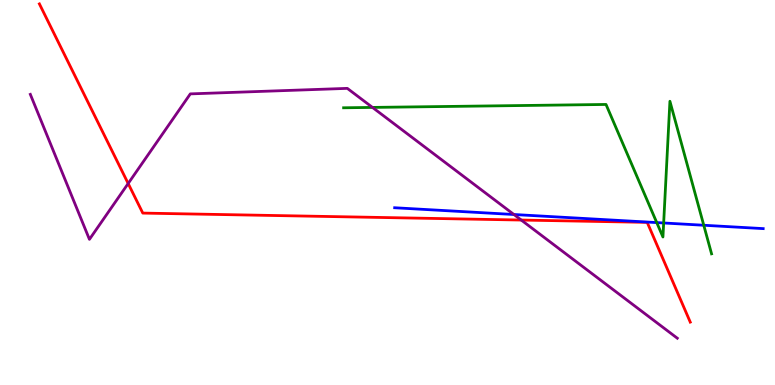[{'lines': ['blue', 'red'], 'intersections': []}, {'lines': ['green', 'red'], 'intersections': []}, {'lines': ['purple', 'red'], 'intersections': [{'x': 1.65, 'y': 5.23}, {'x': 6.73, 'y': 4.28}]}, {'lines': ['blue', 'green'], 'intersections': [{'x': 8.47, 'y': 4.22}, {'x': 8.56, 'y': 4.21}, {'x': 9.08, 'y': 4.15}]}, {'lines': ['blue', 'purple'], 'intersections': [{'x': 6.63, 'y': 4.43}]}, {'lines': ['green', 'purple'], 'intersections': [{'x': 4.81, 'y': 7.21}]}]